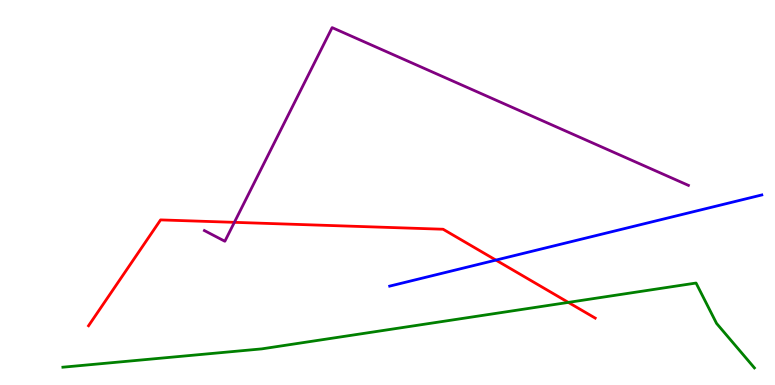[{'lines': ['blue', 'red'], 'intersections': [{'x': 6.4, 'y': 3.24}]}, {'lines': ['green', 'red'], 'intersections': [{'x': 7.33, 'y': 2.15}]}, {'lines': ['purple', 'red'], 'intersections': [{'x': 3.02, 'y': 4.23}]}, {'lines': ['blue', 'green'], 'intersections': []}, {'lines': ['blue', 'purple'], 'intersections': []}, {'lines': ['green', 'purple'], 'intersections': []}]